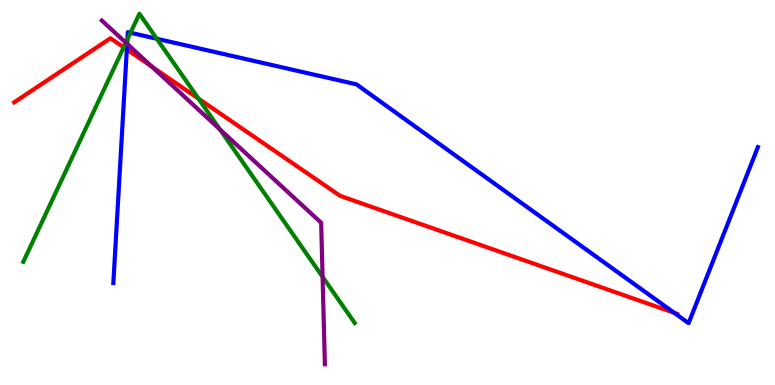[{'lines': ['blue', 'red'], 'intersections': [{'x': 1.64, 'y': 8.71}, {'x': 8.7, 'y': 1.87}]}, {'lines': ['green', 'red'], 'intersections': [{'x': 1.6, 'y': 8.77}, {'x': 2.56, 'y': 7.44}]}, {'lines': ['purple', 'red'], 'intersections': [{'x': 1.96, 'y': 8.27}]}, {'lines': ['blue', 'green'], 'intersections': [{'x': 1.64, 'y': 8.98}, {'x': 1.68, 'y': 9.15}, {'x': 2.02, 'y': 8.99}]}, {'lines': ['blue', 'purple'], 'intersections': [{'x': 1.64, 'y': 8.86}]}, {'lines': ['green', 'purple'], 'intersections': [{'x': 1.62, 'y': 8.89}, {'x': 2.84, 'y': 6.64}, {'x': 4.16, 'y': 2.81}]}]